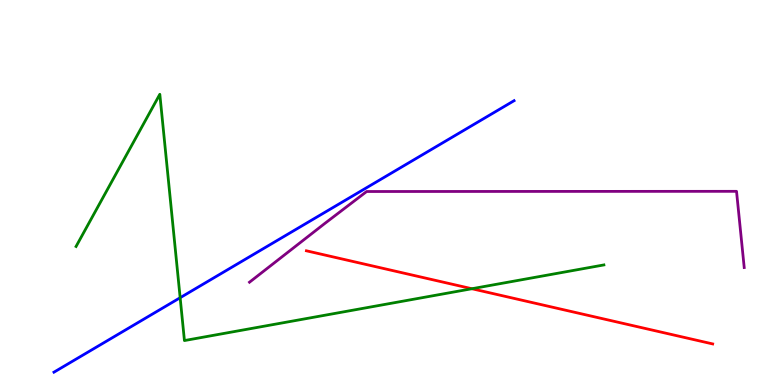[{'lines': ['blue', 'red'], 'intersections': []}, {'lines': ['green', 'red'], 'intersections': [{'x': 6.09, 'y': 2.5}]}, {'lines': ['purple', 'red'], 'intersections': []}, {'lines': ['blue', 'green'], 'intersections': [{'x': 2.32, 'y': 2.27}]}, {'lines': ['blue', 'purple'], 'intersections': []}, {'lines': ['green', 'purple'], 'intersections': []}]